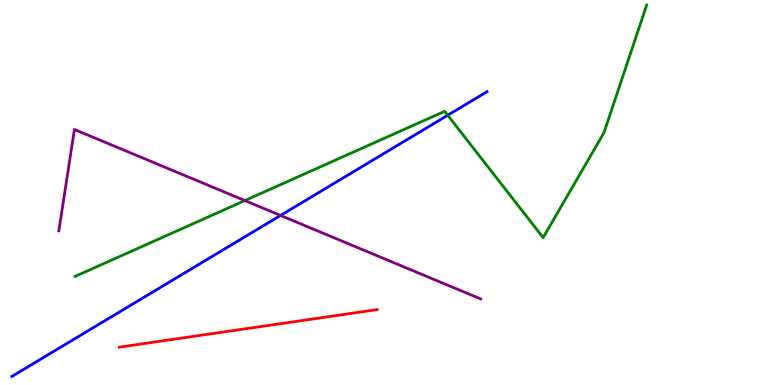[{'lines': ['blue', 'red'], 'intersections': []}, {'lines': ['green', 'red'], 'intersections': []}, {'lines': ['purple', 'red'], 'intersections': []}, {'lines': ['blue', 'green'], 'intersections': [{'x': 5.78, 'y': 7.01}]}, {'lines': ['blue', 'purple'], 'intersections': [{'x': 3.62, 'y': 4.4}]}, {'lines': ['green', 'purple'], 'intersections': [{'x': 3.16, 'y': 4.79}]}]